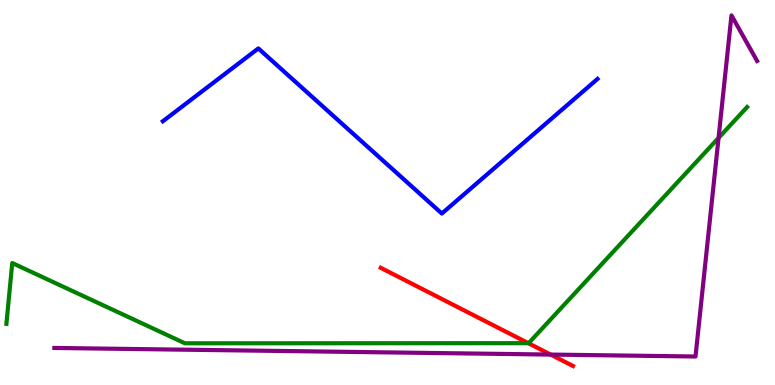[{'lines': ['blue', 'red'], 'intersections': []}, {'lines': ['green', 'red'], 'intersections': [{'x': 6.82, 'y': 1.09}]}, {'lines': ['purple', 'red'], 'intersections': [{'x': 7.1, 'y': 0.79}]}, {'lines': ['blue', 'green'], 'intersections': []}, {'lines': ['blue', 'purple'], 'intersections': []}, {'lines': ['green', 'purple'], 'intersections': [{'x': 9.27, 'y': 6.42}]}]